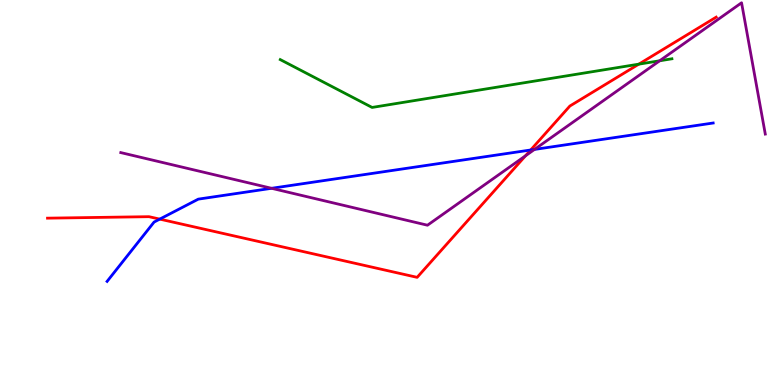[{'lines': ['blue', 'red'], 'intersections': [{'x': 2.06, 'y': 4.31}, {'x': 6.85, 'y': 6.1}]}, {'lines': ['green', 'red'], 'intersections': [{'x': 8.24, 'y': 8.33}]}, {'lines': ['purple', 'red'], 'intersections': [{'x': 6.78, 'y': 5.95}]}, {'lines': ['blue', 'green'], 'intersections': []}, {'lines': ['blue', 'purple'], 'intersections': [{'x': 3.5, 'y': 5.11}, {'x': 6.9, 'y': 6.12}]}, {'lines': ['green', 'purple'], 'intersections': [{'x': 8.51, 'y': 8.42}]}]